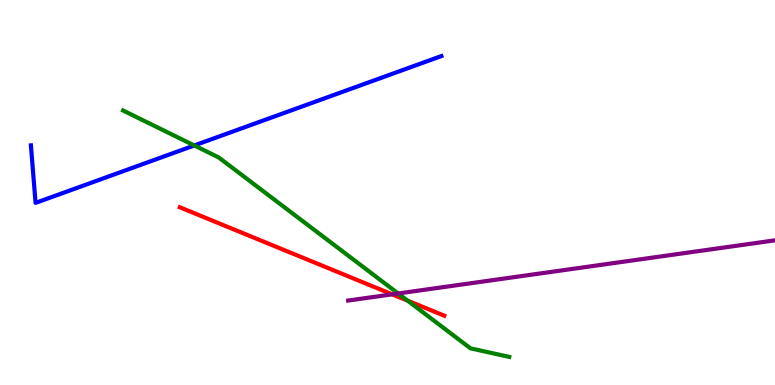[{'lines': ['blue', 'red'], 'intersections': []}, {'lines': ['green', 'red'], 'intersections': [{'x': 5.26, 'y': 2.19}]}, {'lines': ['purple', 'red'], 'intersections': [{'x': 5.06, 'y': 2.35}]}, {'lines': ['blue', 'green'], 'intersections': [{'x': 2.51, 'y': 6.22}]}, {'lines': ['blue', 'purple'], 'intersections': []}, {'lines': ['green', 'purple'], 'intersections': [{'x': 5.14, 'y': 2.38}]}]